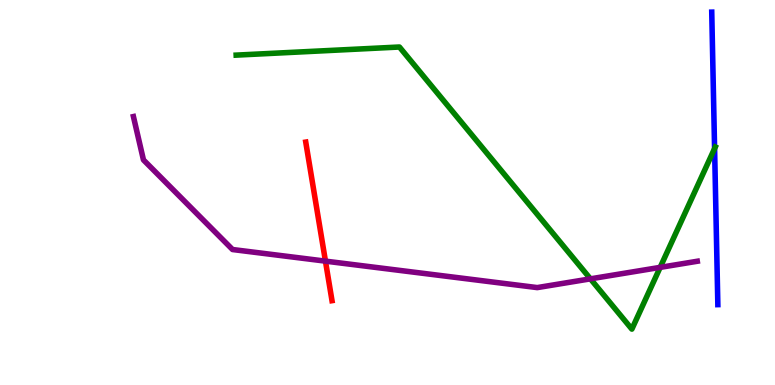[{'lines': ['blue', 'red'], 'intersections': []}, {'lines': ['green', 'red'], 'intersections': []}, {'lines': ['purple', 'red'], 'intersections': [{'x': 4.2, 'y': 3.22}]}, {'lines': ['blue', 'green'], 'intersections': [{'x': 9.22, 'y': 6.14}]}, {'lines': ['blue', 'purple'], 'intersections': []}, {'lines': ['green', 'purple'], 'intersections': [{'x': 7.62, 'y': 2.76}, {'x': 8.52, 'y': 3.06}]}]